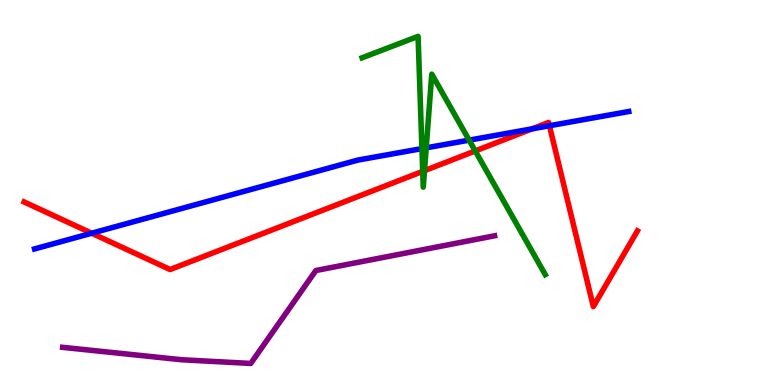[{'lines': ['blue', 'red'], 'intersections': [{'x': 1.18, 'y': 3.94}, {'x': 6.87, 'y': 6.65}, {'x': 7.09, 'y': 6.73}]}, {'lines': ['green', 'red'], 'intersections': [{'x': 5.45, 'y': 5.55}, {'x': 5.48, 'y': 5.57}, {'x': 6.13, 'y': 6.08}]}, {'lines': ['purple', 'red'], 'intersections': []}, {'lines': ['blue', 'green'], 'intersections': [{'x': 5.44, 'y': 6.14}, {'x': 5.5, 'y': 6.16}, {'x': 6.05, 'y': 6.36}]}, {'lines': ['blue', 'purple'], 'intersections': []}, {'lines': ['green', 'purple'], 'intersections': []}]